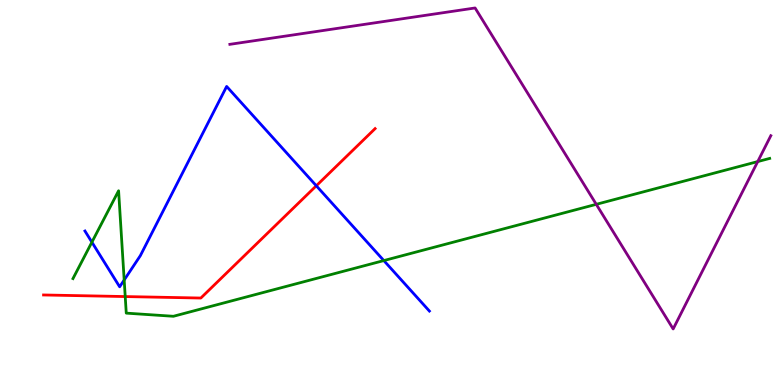[{'lines': ['blue', 'red'], 'intersections': [{'x': 4.08, 'y': 5.17}]}, {'lines': ['green', 'red'], 'intersections': [{'x': 1.62, 'y': 2.3}]}, {'lines': ['purple', 'red'], 'intersections': []}, {'lines': ['blue', 'green'], 'intersections': [{'x': 1.19, 'y': 3.71}, {'x': 1.6, 'y': 2.73}, {'x': 4.95, 'y': 3.23}]}, {'lines': ['blue', 'purple'], 'intersections': []}, {'lines': ['green', 'purple'], 'intersections': [{'x': 7.69, 'y': 4.69}, {'x': 9.78, 'y': 5.8}]}]